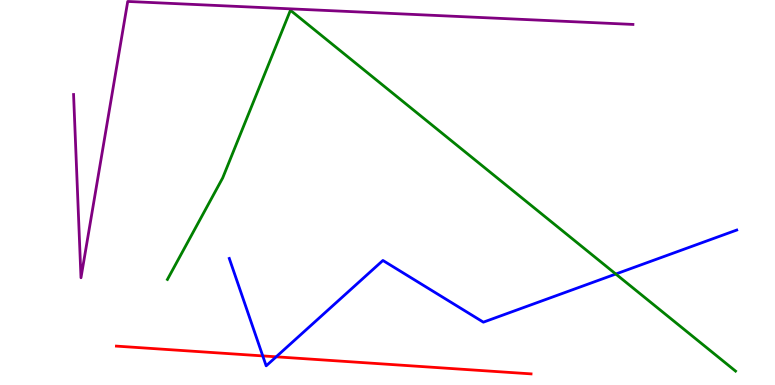[{'lines': ['blue', 'red'], 'intersections': [{'x': 3.39, 'y': 0.756}, {'x': 3.56, 'y': 0.732}]}, {'lines': ['green', 'red'], 'intersections': []}, {'lines': ['purple', 'red'], 'intersections': []}, {'lines': ['blue', 'green'], 'intersections': [{'x': 7.95, 'y': 2.88}]}, {'lines': ['blue', 'purple'], 'intersections': []}, {'lines': ['green', 'purple'], 'intersections': []}]